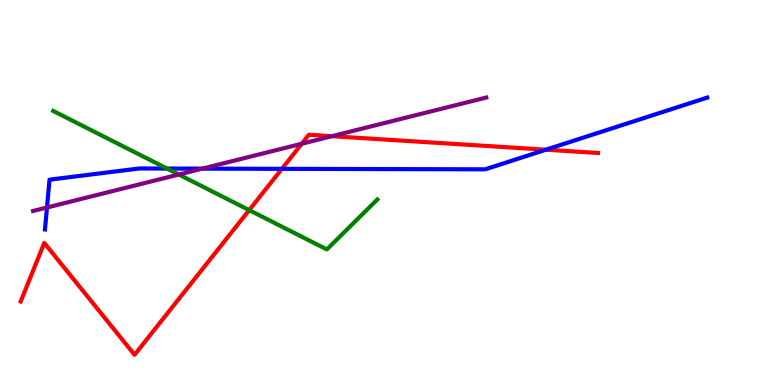[{'lines': ['blue', 'red'], 'intersections': [{'x': 3.64, 'y': 5.61}, {'x': 7.04, 'y': 6.11}]}, {'lines': ['green', 'red'], 'intersections': [{'x': 3.22, 'y': 4.54}]}, {'lines': ['purple', 'red'], 'intersections': [{'x': 3.89, 'y': 6.27}, {'x': 4.28, 'y': 6.46}]}, {'lines': ['blue', 'green'], 'intersections': [{'x': 2.15, 'y': 5.62}]}, {'lines': ['blue', 'purple'], 'intersections': [{'x': 0.606, 'y': 4.61}, {'x': 2.61, 'y': 5.62}]}, {'lines': ['green', 'purple'], 'intersections': [{'x': 2.31, 'y': 5.47}]}]